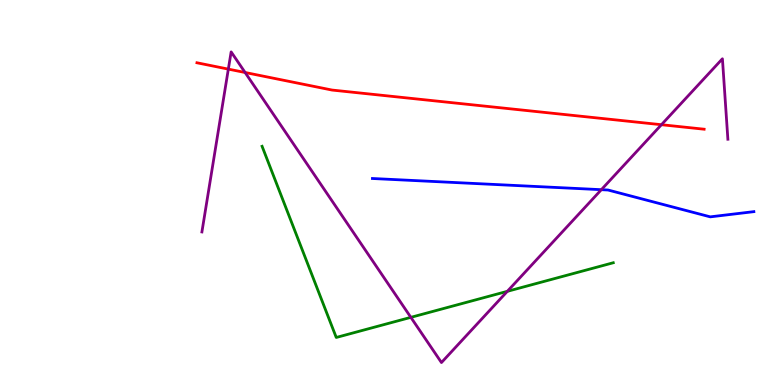[{'lines': ['blue', 'red'], 'intersections': []}, {'lines': ['green', 'red'], 'intersections': []}, {'lines': ['purple', 'red'], 'intersections': [{'x': 2.95, 'y': 8.2}, {'x': 3.16, 'y': 8.12}, {'x': 8.53, 'y': 6.76}]}, {'lines': ['blue', 'green'], 'intersections': []}, {'lines': ['blue', 'purple'], 'intersections': [{'x': 7.76, 'y': 5.07}]}, {'lines': ['green', 'purple'], 'intersections': [{'x': 5.3, 'y': 1.76}, {'x': 6.55, 'y': 2.43}]}]